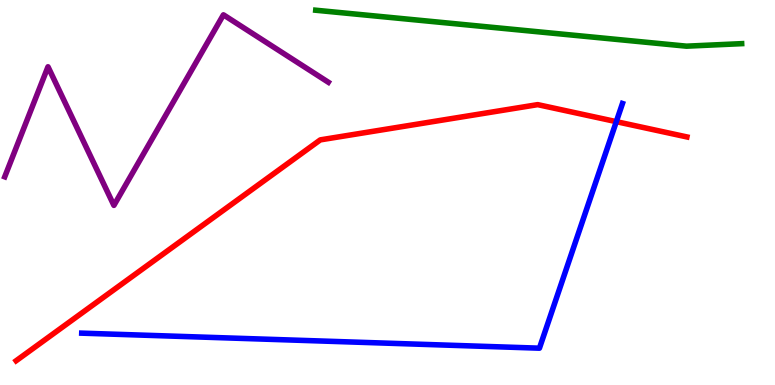[{'lines': ['blue', 'red'], 'intersections': [{'x': 7.95, 'y': 6.84}]}, {'lines': ['green', 'red'], 'intersections': []}, {'lines': ['purple', 'red'], 'intersections': []}, {'lines': ['blue', 'green'], 'intersections': []}, {'lines': ['blue', 'purple'], 'intersections': []}, {'lines': ['green', 'purple'], 'intersections': []}]